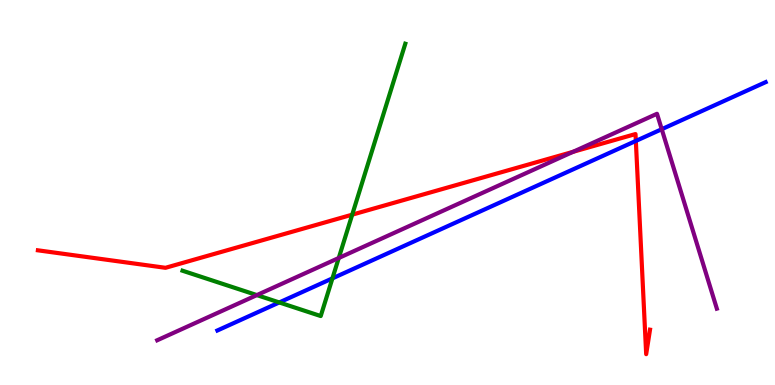[{'lines': ['blue', 'red'], 'intersections': [{'x': 8.2, 'y': 6.34}]}, {'lines': ['green', 'red'], 'intersections': [{'x': 4.54, 'y': 4.42}]}, {'lines': ['purple', 'red'], 'intersections': [{'x': 7.39, 'y': 6.06}]}, {'lines': ['blue', 'green'], 'intersections': [{'x': 3.6, 'y': 2.14}, {'x': 4.29, 'y': 2.77}]}, {'lines': ['blue', 'purple'], 'intersections': [{'x': 8.54, 'y': 6.64}]}, {'lines': ['green', 'purple'], 'intersections': [{'x': 3.31, 'y': 2.34}, {'x': 4.37, 'y': 3.3}]}]